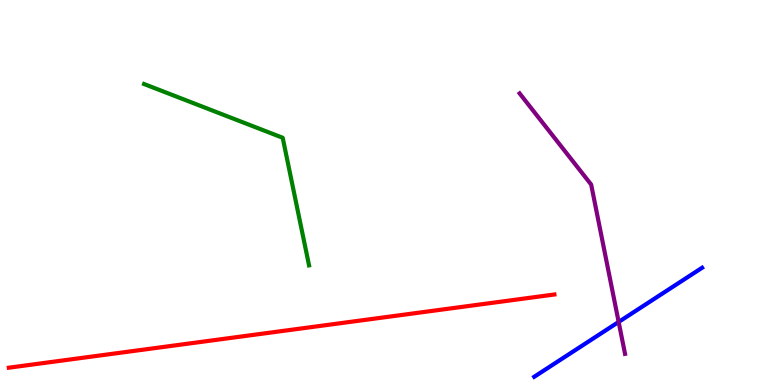[{'lines': ['blue', 'red'], 'intersections': []}, {'lines': ['green', 'red'], 'intersections': []}, {'lines': ['purple', 'red'], 'intersections': []}, {'lines': ['blue', 'green'], 'intersections': []}, {'lines': ['blue', 'purple'], 'intersections': [{'x': 7.98, 'y': 1.64}]}, {'lines': ['green', 'purple'], 'intersections': []}]